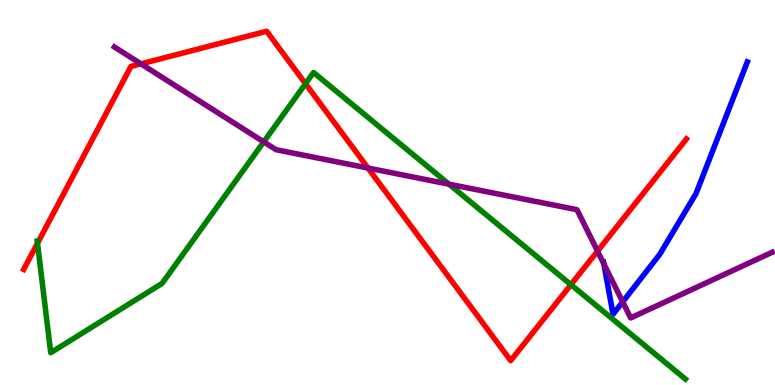[{'lines': ['blue', 'red'], 'intersections': []}, {'lines': ['green', 'red'], 'intersections': [{'x': 0.484, 'y': 3.68}, {'x': 3.94, 'y': 7.83}, {'x': 7.37, 'y': 2.61}]}, {'lines': ['purple', 'red'], 'intersections': [{'x': 1.82, 'y': 8.34}, {'x': 4.75, 'y': 5.64}, {'x': 7.71, 'y': 3.48}]}, {'lines': ['blue', 'green'], 'intersections': []}, {'lines': ['blue', 'purple'], 'intersections': [{'x': 7.79, 'y': 3.14}, {'x': 8.03, 'y': 2.16}]}, {'lines': ['green', 'purple'], 'intersections': [{'x': 3.4, 'y': 6.31}, {'x': 5.79, 'y': 5.22}]}]